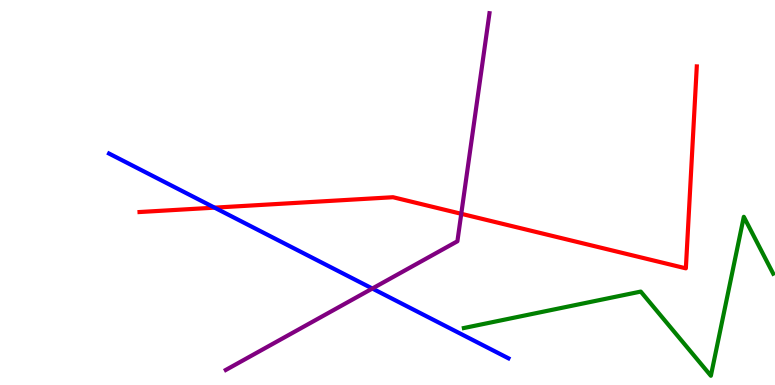[{'lines': ['blue', 'red'], 'intersections': [{'x': 2.77, 'y': 4.61}]}, {'lines': ['green', 'red'], 'intersections': []}, {'lines': ['purple', 'red'], 'intersections': [{'x': 5.95, 'y': 4.45}]}, {'lines': ['blue', 'green'], 'intersections': []}, {'lines': ['blue', 'purple'], 'intersections': [{'x': 4.8, 'y': 2.51}]}, {'lines': ['green', 'purple'], 'intersections': []}]